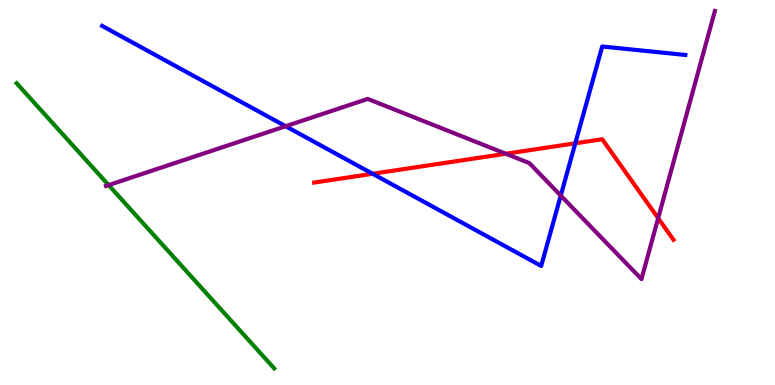[{'lines': ['blue', 'red'], 'intersections': [{'x': 4.81, 'y': 5.49}, {'x': 7.42, 'y': 6.28}]}, {'lines': ['green', 'red'], 'intersections': []}, {'lines': ['purple', 'red'], 'intersections': [{'x': 6.53, 'y': 6.01}, {'x': 8.49, 'y': 4.33}]}, {'lines': ['blue', 'green'], 'intersections': []}, {'lines': ['blue', 'purple'], 'intersections': [{'x': 3.69, 'y': 6.72}, {'x': 7.24, 'y': 4.92}]}, {'lines': ['green', 'purple'], 'intersections': [{'x': 1.4, 'y': 5.19}]}]